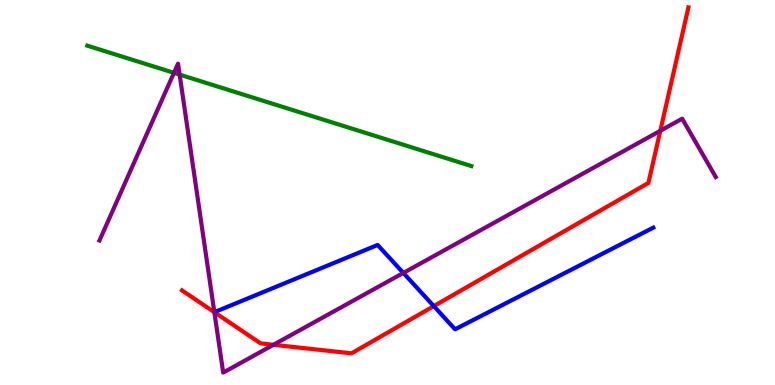[{'lines': ['blue', 'red'], 'intersections': [{'x': 5.6, 'y': 2.05}]}, {'lines': ['green', 'red'], 'intersections': []}, {'lines': ['purple', 'red'], 'intersections': [{'x': 2.77, 'y': 1.89}, {'x': 3.53, 'y': 1.04}, {'x': 8.52, 'y': 6.6}]}, {'lines': ['blue', 'green'], 'intersections': []}, {'lines': ['blue', 'purple'], 'intersections': [{'x': 5.2, 'y': 2.91}]}, {'lines': ['green', 'purple'], 'intersections': [{'x': 2.24, 'y': 8.11}, {'x': 2.32, 'y': 8.06}]}]